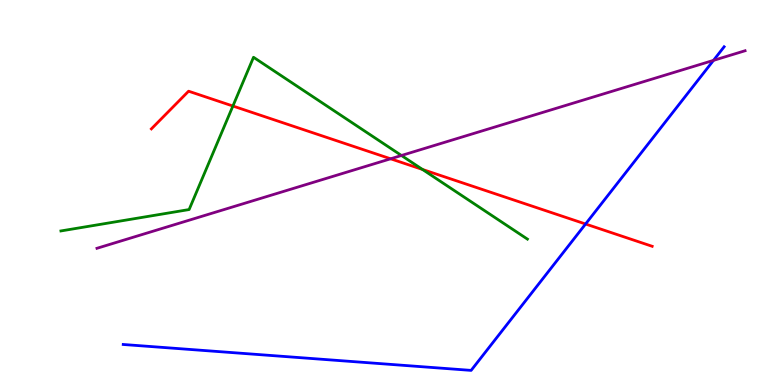[{'lines': ['blue', 'red'], 'intersections': [{'x': 7.56, 'y': 4.18}]}, {'lines': ['green', 'red'], 'intersections': [{'x': 3.01, 'y': 7.25}, {'x': 5.45, 'y': 5.6}]}, {'lines': ['purple', 'red'], 'intersections': [{'x': 5.04, 'y': 5.88}]}, {'lines': ['blue', 'green'], 'intersections': []}, {'lines': ['blue', 'purple'], 'intersections': [{'x': 9.21, 'y': 8.43}]}, {'lines': ['green', 'purple'], 'intersections': [{'x': 5.18, 'y': 5.96}]}]